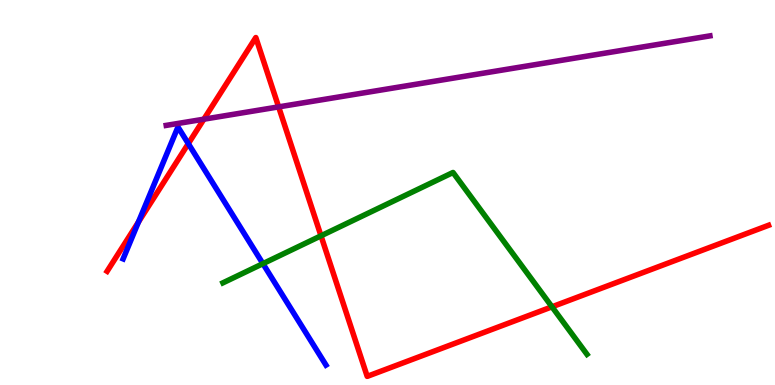[{'lines': ['blue', 'red'], 'intersections': [{'x': 1.79, 'y': 4.23}, {'x': 2.43, 'y': 6.27}]}, {'lines': ['green', 'red'], 'intersections': [{'x': 4.14, 'y': 3.88}, {'x': 7.12, 'y': 2.03}]}, {'lines': ['purple', 'red'], 'intersections': [{'x': 2.63, 'y': 6.9}, {'x': 3.6, 'y': 7.22}]}, {'lines': ['blue', 'green'], 'intersections': [{'x': 3.39, 'y': 3.15}]}, {'lines': ['blue', 'purple'], 'intersections': []}, {'lines': ['green', 'purple'], 'intersections': []}]